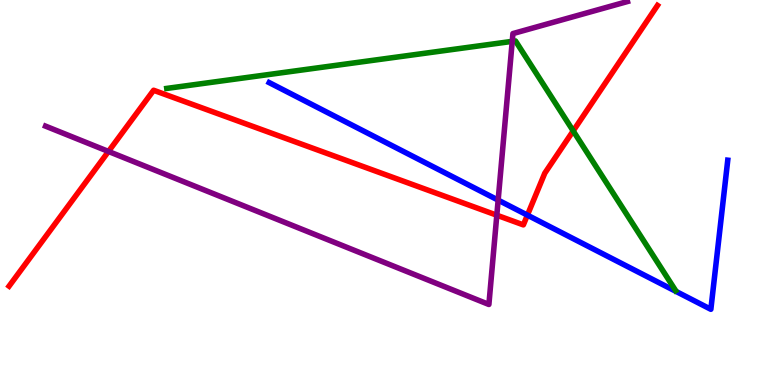[{'lines': ['blue', 'red'], 'intersections': [{'x': 6.81, 'y': 4.41}]}, {'lines': ['green', 'red'], 'intersections': [{'x': 7.4, 'y': 6.6}]}, {'lines': ['purple', 'red'], 'intersections': [{'x': 1.4, 'y': 6.07}, {'x': 6.41, 'y': 4.41}]}, {'lines': ['blue', 'green'], 'intersections': []}, {'lines': ['blue', 'purple'], 'intersections': [{'x': 6.43, 'y': 4.8}]}, {'lines': ['green', 'purple'], 'intersections': [{'x': 6.61, 'y': 8.93}]}]